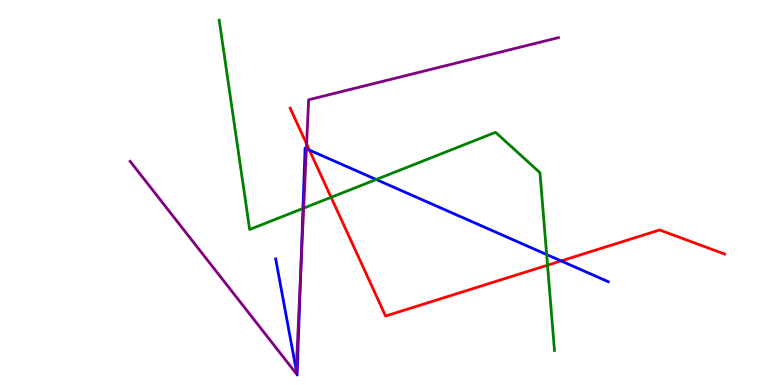[{'lines': ['blue', 'red'], 'intersections': [{'x': 3.99, 'y': 6.1}, {'x': 7.24, 'y': 3.22}]}, {'lines': ['green', 'red'], 'intersections': [{'x': 4.27, 'y': 4.87}, {'x': 7.06, 'y': 3.11}]}, {'lines': ['purple', 'red'], 'intersections': [{'x': 3.96, 'y': 6.26}]}, {'lines': ['blue', 'green'], 'intersections': [{'x': 3.91, 'y': 4.59}, {'x': 4.85, 'y': 5.34}, {'x': 7.05, 'y': 3.39}]}, {'lines': ['blue', 'purple'], 'intersections': [{'x': 3.82, 'y': 0.385}, {'x': 3.88, 'y': 2.94}, {'x': 3.95, 'y': 6.14}]}, {'lines': ['green', 'purple'], 'intersections': [{'x': 3.92, 'y': 4.59}]}]